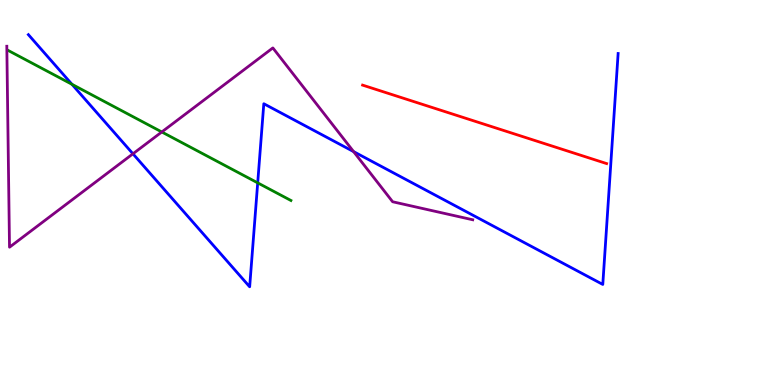[{'lines': ['blue', 'red'], 'intersections': []}, {'lines': ['green', 'red'], 'intersections': []}, {'lines': ['purple', 'red'], 'intersections': []}, {'lines': ['blue', 'green'], 'intersections': [{'x': 0.928, 'y': 7.81}, {'x': 3.33, 'y': 5.25}]}, {'lines': ['blue', 'purple'], 'intersections': [{'x': 1.72, 'y': 6.01}, {'x': 4.56, 'y': 6.06}]}, {'lines': ['green', 'purple'], 'intersections': [{'x': 2.09, 'y': 6.57}]}]